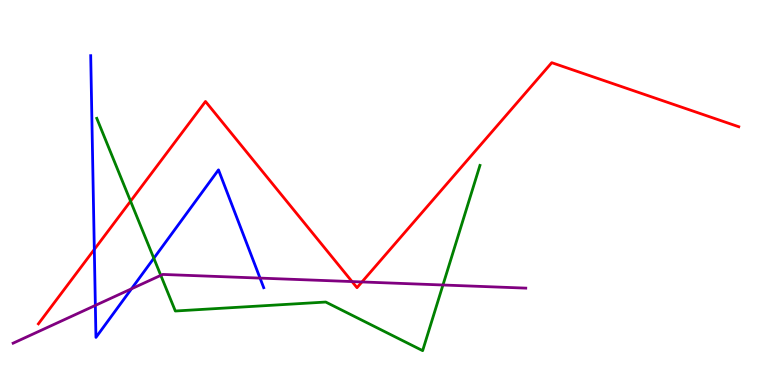[{'lines': ['blue', 'red'], 'intersections': [{'x': 1.22, 'y': 3.52}]}, {'lines': ['green', 'red'], 'intersections': [{'x': 1.68, 'y': 4.77}]}, {'lines': ['purple', 'red'], 'intersections': [{'x': 4.54, 'y': 2.69}, {'x': 4.67, 'y': 2.68}]}, {'lines': ['blue', 'green'], 'intersections': [{'x': 1.98, 'y': 3.29}]}, {'lines': ['blue', 'purple'], 'intersections': [{'x': 1.23, 'y': 2.07}, {'x': 1.7, 'y': 2.5}, {'x': 3.36, 'y': 2.78}]}, {'lines': ['green', 'purple'], 'intersections': [{'x': 2.07, 'y': 2.85}, {'x': 5.72, 'y': 2.6}]}]